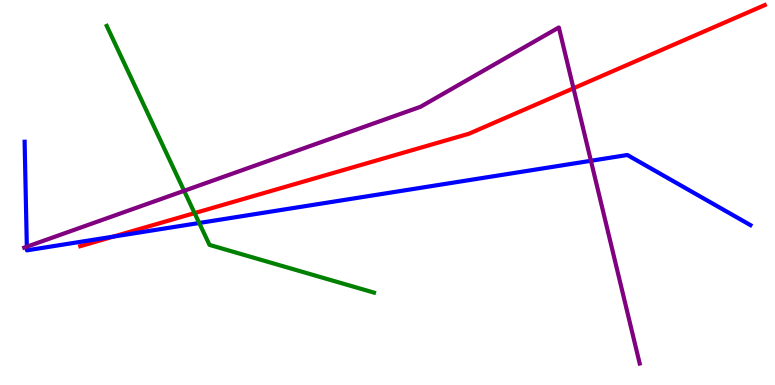[{'lines': ['blue', 'red'], 'intersections': [{'x': 1.46, 'y': 3.85}]}, {'lines': ['green', 'red'], 'intersections': [{'x': 2.51, 'y': 4.46}]}, {'lines': ['purple', 'red'], 'intersections': [{'x': 7.4, 'y': 7.71}]}, {'lines': ['blue', 'green'], 'intersections': [{'x': 2.57, 'y': 4.21}]}, {'lines': ['blue', 'purple'], 'intersections': [{'x': 0.346, 'y': 3.59}, {'x': 7.62, 'y': 5.82}]}, {'lines': ['green', 'purple'], 'intersections': [{'x': 2.38, 'y': 5.04}]}]